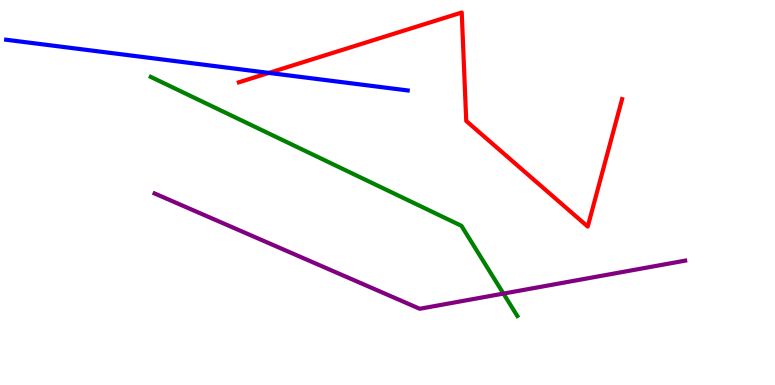[{'lines': ['blue', 'red'], 'intersections': [{'x': 3.47, 'y': 8.11}]}, {'lines': ['green', 'red'], 'intersections': []}, {'lines': ['purple', 'red'], 'intersections': []}, {'lines': ['blue', 'green'], 'intersections': []}, {'lines': ['blue', 'purple'], 'intersections': []}, {'lines': ['green', 'purple'], 'intersections': [{'x': 6.5, 'y': 2.37}]}]